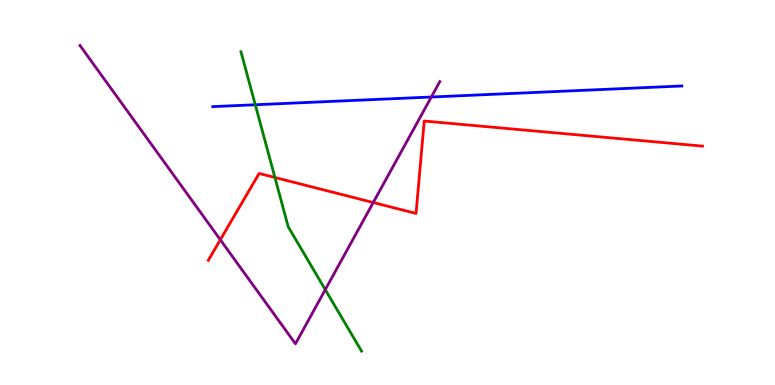[{'lines': ['blue', 'red'], 'intersections': []}, {'lines': ['green', 'red'], 'intersections': [{'x': 3.55, 'y': 5.39}]}, {'lines': ['purple', 'red'], 'intersections': [{'x': 2.84, 'y': 3.77}, {'x': 4.82, 'y': 4.74}]}, {'lines': ['blue', 'green'], 'intersections': [{'x': 3.29, 'y': 7.28}]}, {'lines': ['blue', 'purple'], 'intersections': [{'x': 5.57, 'y': 7.48}]}, {'lines': ['green', 'purple'], 'intersections': [{'x': 4.2, 'y': 2.48}]}]